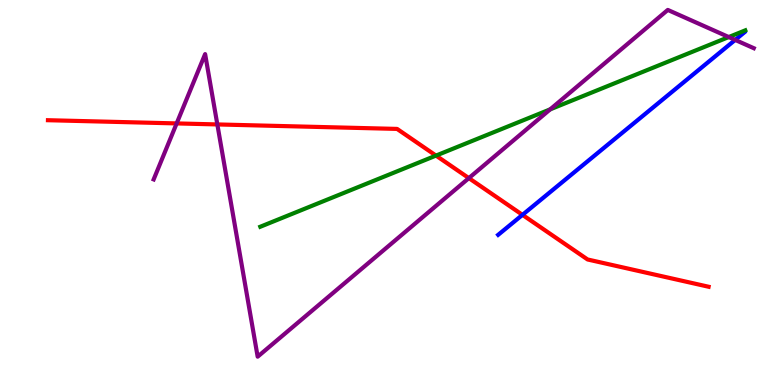[{'lines': ['blue', 'red'], 'intersections': [{'x': 6.74, 'y': 4.42}]}, {'lines': ['green', 'red'], 'intersections': [{'x': 5.63, 'y': 5.96}]}, {'lines': ['purple', 'red'], 'intersections': [{'x': 2.28, 'y': 6.79}, {'x': 2.8, 'y': 6.77}, {'x': 6.05, 'y': 5.37}]}, {'lines': ['blue', 'green'], 'intersections': []}, {'lines': ['blue', 'purple'], 'intersections': [{'x': 9.49, 'y': 8.96}]}, {'lines': ['green', 'purple'], 'intersections': [{'x': 7.1, 'y': 7.16}, {'x': 9.4, 'y': 9.04}]}]